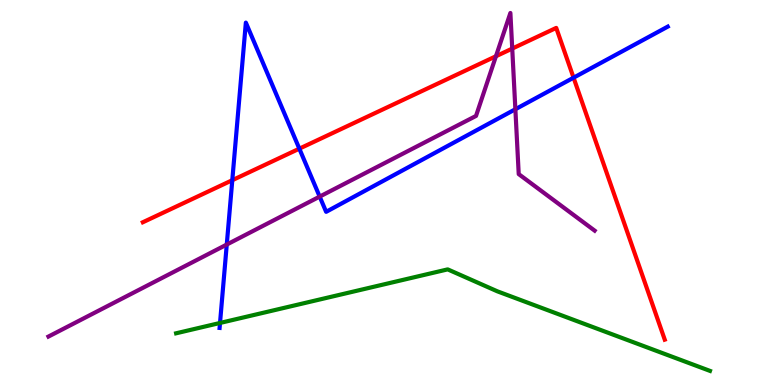[{'lines': ['blue', 'red'], 'intersections': [{'x': 3.0, 'y': 5.32}, {'x': 3.86, 'y': 6.14}, {'x': 7.4, 'y': 7.98}]}, {'lines': ['green', 'red'], 'intersections': []}, {'lines': ['purple', 'red'], 'intersections': [{'x': 6.4, 'y': 8.54}, {'x': 6.61, 'y': 8.74}]}, {'lines': ['blue', 'green'], 'intersections': [{'x': 2.84, 'y': 1.61}]}, {'lines': ['blue', 'purple'], 'intersections': [{'x': 2.93, 'y': 3.65}, {'x': 4.12, 'y': 4.89}, {'x': 6.65, 'y': 7.16}]}, {'lines': ['green', 'purple'], 'intersections': []}]